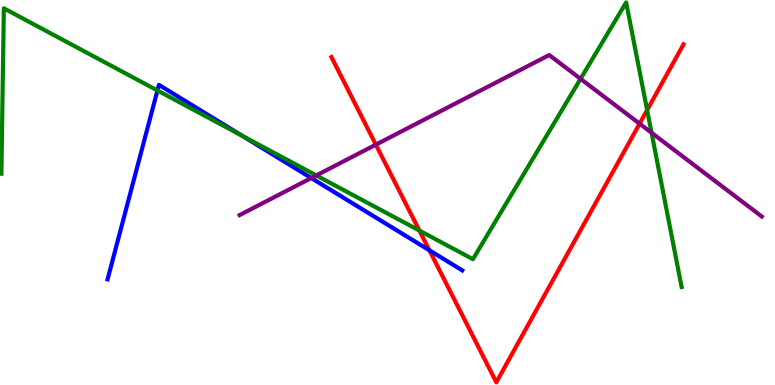[{'lines': ['blue', 'red'], 'intersections': [{'x': 5.54, 'y': 3.5}]}, {'lines': ['green', 'red'], 'intersections': [{'x': 5.41, 'y': 4.01}, {'x': 8.35, 'y': 7.14}]}, {'lines': ['purple', 'red'], 'intersections': [{'x': 4.85, 'y': 6.24}, {'x': 8.25, 'y': 6.79}]}, {'lines': ['blue', 'green'], 'intersections': [{'x': 2.03, 'y': 7.65}, {'x': 3.12, 'y': 6.48}]}, {'lines': ['blue', 'purple'], 'intersections': [{'x': 4.02, 'y': 5.38}]}, {'lines': ['green', 'purple'], 'intersections': [{'x': 4.08, 'y': 5.44}, {'x': 7.49, 'y': 7.95}, {'x': 8.41, 'y': 6.55}]}]